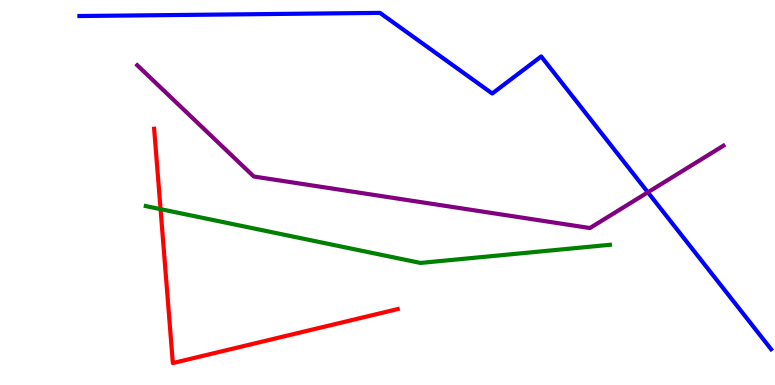[{'lines': ['blue', 'red'], 'intersections': []}, {'lines': ['green', 'red'], 'intersections': [{'x': 2.07, 'y': 4.57}]}, {'lines': ['purple', 'red'], 'intersections': []}, {'lines': ['blue', 'green'], 'intersections': []}, {'lines': ['blue', 'purple'], 'intersections': [{'x': 8.36, 'y': 5.01}]}, {'lines': ['green', 'purple'], 'intersections': []}]